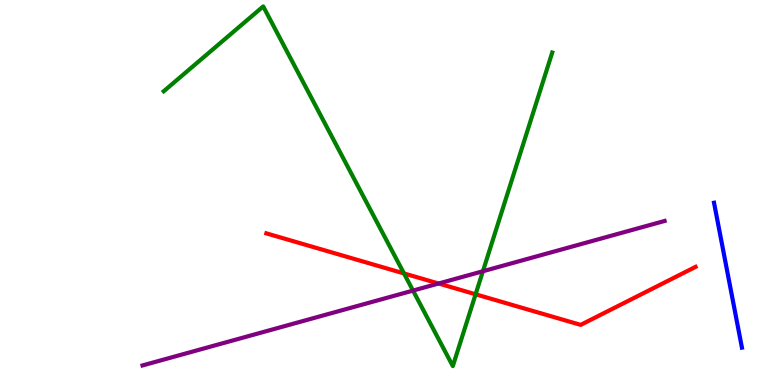[{'lines': ['blue', 'red'], 'intersections': []}, {'lines': ['green', 'red'], 'intersections': [{'x': 5.21, 'y': 2.9}, {'x': 6.14, 'y': 2.36}]}, {'lines': ['purple', 'red'], 'intersections': [{'x': 5.66, 'y': 2.64}]}, {'lines': ['blue', 'green'], 'intersections': []}, {'lines': ['blue', 'purple'], 'intersections': []}, {'lines': ['green', 'purple'], 'intersections': [{'x': 5.33, 'y': 2.45}, {'x': 6.23, 'y': 2.95}]}]